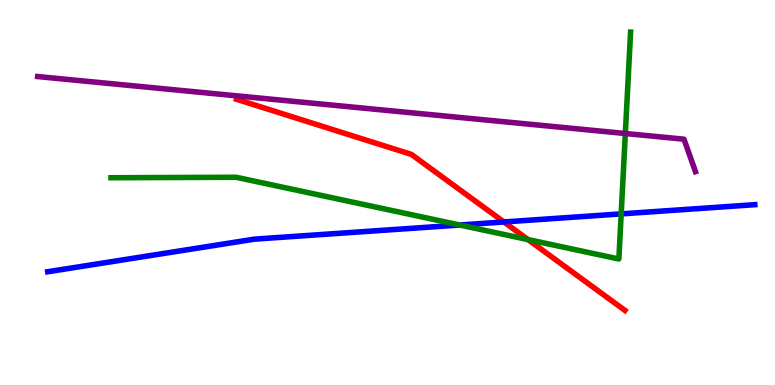[{'lines': ['blue', 'red'], 'intersections': [{'x': 6.5, 'y': 4.23}]}, {'lines': ['green', 'red'], 'intersections': [{'x': 6.81, 'y': 3.78}]}, {'lines': ['purple', 'red'], 'intersections': []}, {'lines': ['blue', 'green'], 'intersections': [{'x': 5.93, 'y': 4.16}, {'x': 8.02, 'y': 4.44}]}, {'lines': ['blue', 'purple'], 'intersections': []}, {'lines': ['green', 'purple'], 'intersections': [{'x': 8.07, 'y': 6.53}]}]